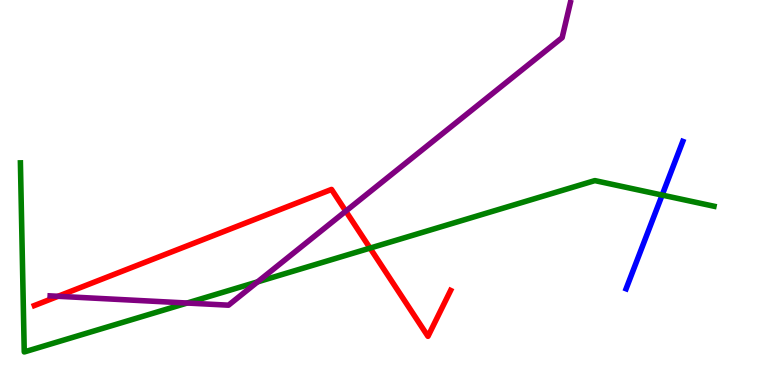[{'lines': ['blue', 'red'], 'intersections': []}, {'lines': ['green', 'red'], 'intersections': [{'x': 4.77, 'y': 3.56}]}, {'lines': ['purple', 'red'], 'intersections': [{'x': 0.749, 'y': 2.3}, {'x': 4.46, 'y': 4.52}]}, {'lines': ['blue', 'green'], 'intersections': [{'x': 8.54, 'y': 4.93}]}, {'lines': ['blue', 'purple'], 'intersections': []}, {'lines': ['green', 'purple'], 'intersections': [{'x': 2.41, 'y': 2.13}, {'x': 3.32, 'y': 2.68}]}]